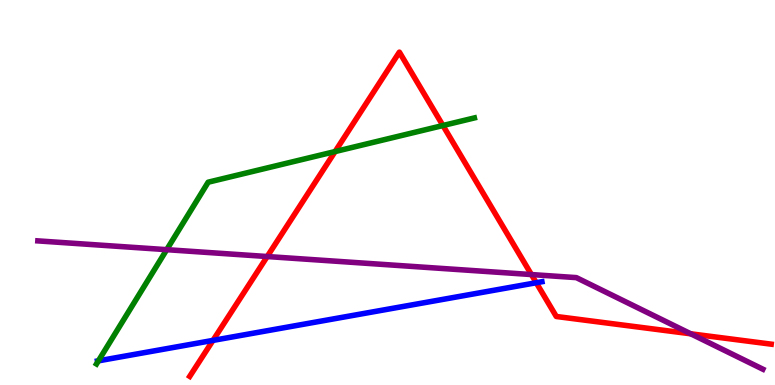[{'lines': ['blue', 'red'], 'intersections': [{'x': 2.75, 'y': 1.16}, {'x': 6.92, 'y': 2.66}]}, {'lines': ['green', 'red'], 'intersections': [{'x': 4.32, 'y': 6.06}, {'x': 5.72, 'y': 6.74}]}, {'lines': ['purple', 'red'], 'intersections': [{'x': 3.45, 'y': 3.34}, {'x': 6.86, 'y': 2.87}, {'x': 8.91, 'y': 1.33}]}, {'lines': ['blue', 'green'], 'intersections': [{'x': 1.27, 'y': 0.628}]}, {'lines': ['blue', 'purple'], 'intersections': []}, {'lines': ['green', 'purple'], 'intersections': [{'x': 2.15, 'y': 3.51}]}]